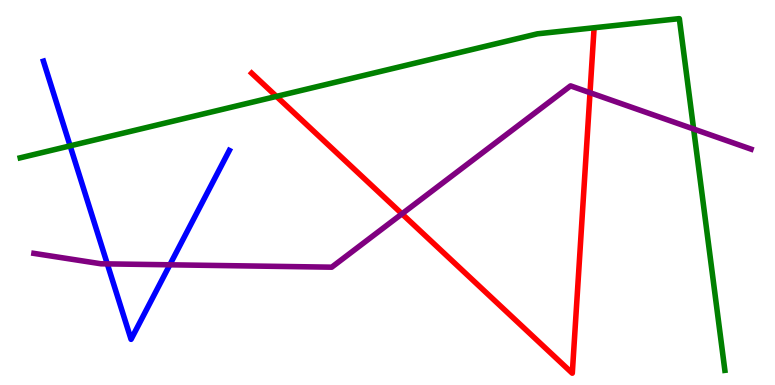[{'lines': ['blue', 'red'], 'intersections': []}, {'lines': ['green', 'red'], 'intersections': [{'x': 3.57, 'y': 7.5}]}, {'lines': ['purple', 'red'], 'intersections': [{'x': 5.19, 'y': 4.45}, {'x': 7.61, 'y': 7.59}]}, {'lines': ['blue', 'green'], 'intersections': [{'x': 0.905, 'y': 6.21}]}, {'lines': ['blue', 'purple'], 'intersections': [{'x': 1.38, 'y': 3.15}, {'x': 2.19, 'y': 3.12}]}, {'lines': ['green', 'purple'], 'intersections': [{'x': 8.95, 'y': 6.65}]}]